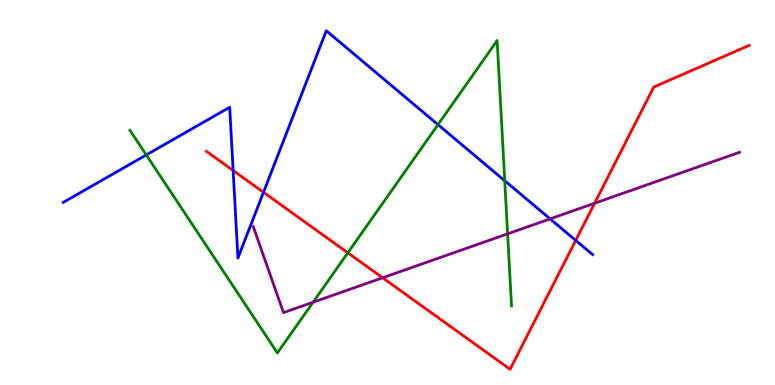[{'lines': ['blue', 'red'], 'intersections': [{'x': 3.01, 'y': 5.57}, {'x': 3.4, 'y': 5.01}, {'x': 7.43, 'y': 3.76}]}, {'lines': ['green', 'red'], 'intersections': [{'x': 4.49, 'y': 3.43}]}, {'lines': ['purple', 'red'], 'intersections': [{'x': 4.94, 'y': 2.78}, {'x': 7.67, 'y': 4.72}]}, {'lines': ['blue', 'green'], 'intersections': [{'x': 1.89, 'y': 5.98}, {'x': 5.65, 'y': 6.76}, {'x': 6.51, 'y': 5.31}]}, {'lines': ['blue', 'purple'], 'intersections': [{'x': 7.1, 'y': 4.31}]}, {'lines': ['green', 'purple'], 'intersections': [{'x': 4.04, 'y': 2.15}, {'x': 6.55, 'y': 3.93}]}]